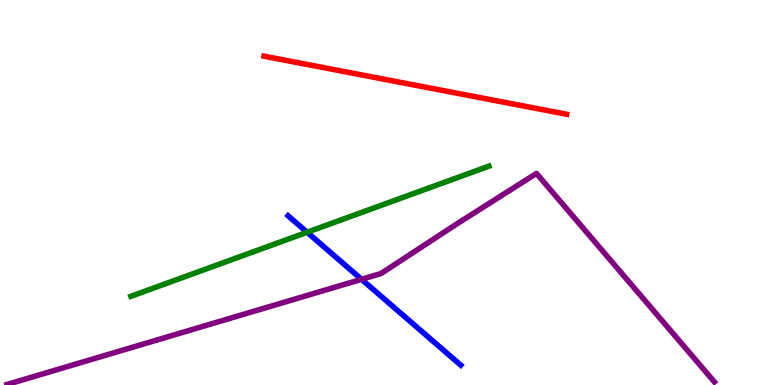[{'lines': ['blue', 'red'], 'intersections': []}, {'lines': ['green', 'red'], 'intersections': []}, {'lines': ['purple', 'red'], 'intersections': []}, {'lines': ['blue', 'green'], 'intersections': [{'x': 3.96, 'y': 3.97}]}, {'lines': ['blue', 'purple'], 'intersections': [{'x': 4.66, 'y': 2.75}]}, {'lines': ['green', 'purple'], 'intersections': []}]